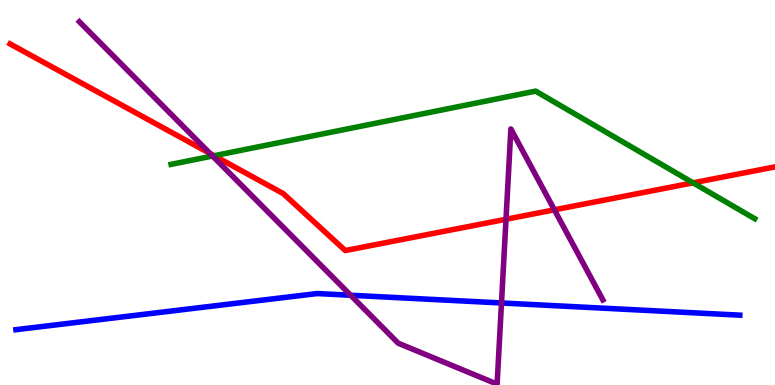[{'lines': ['blue', 'red'], 'intersections': []}, {'lines': ['green', 'red'], 'intersections': [{'x': 2.76, 'y': 5.96}, {'x': 8.94, 'y': 5.25}]}, {'lines': ['purple', 'red'], 'intersections': [{'x': 2.71, 'y': 6.01}, {'x': 6.53, 'y': 4.31}, {'x': 7.15, 'y': 4.55}]}, {'lines': ['blue', 'green'], 'intersections': []}, {'lines': ['blue', 'purple'], 'intersections': [{'x': 4.52, 'y': 2.33}, {'x': 6.47, 'y': 2.13}]}, {'lines': ['green', 'purple'], 'intersections': [{'x': 2.74, 'y': 5.95}]}]